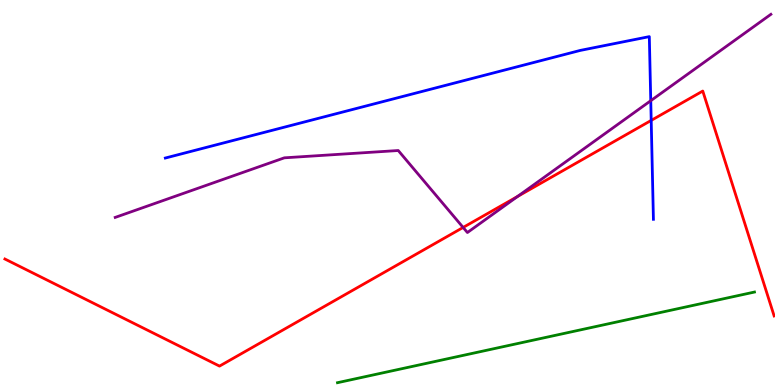[{'lines': ['blue', 'red'], 'intersections': [{'x': 8.4, 'y': 6.87}]}, {'lines': ['green', 'red'], 'intersections': []}, {'lines': ['purple', 'red'], 'intersections': [{'x': 5.98, 'y': 4.09}, {'x': 6.68, 'y': 4.9}]}, {'lines': ['blue', 'green'], 'intersections': []}, {'lines': ['blue', 'purple'], 'intersections': [{'x': 8.4, 'y': 7.38}]}, {'lines': ['green', 'purple'], 'intersections': []}]